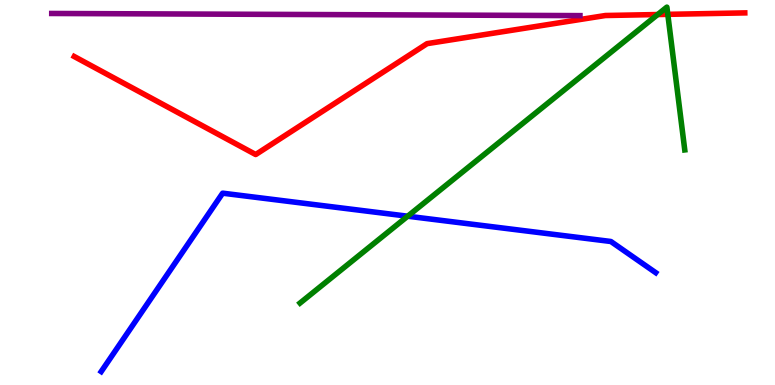[{'lines': ['blue', 'red'], 'intersections': []}, {'lines': ['green', 'red'], 'intersections': [{'x': 8.49, 'y': 9.62}, {'x': 8.62, 'y': 9.63}]}, {'lines': ['purple', 'red'], 'intersections': []}, {'lines': ['blue', 'green'], 'intersections': [{'x': 5.26, 'y': 4.38}]}, {'lines': ['blue', 'purple'], 'intersections': []}, {'lines': ['green', 'purple'], 'intersections': []}]